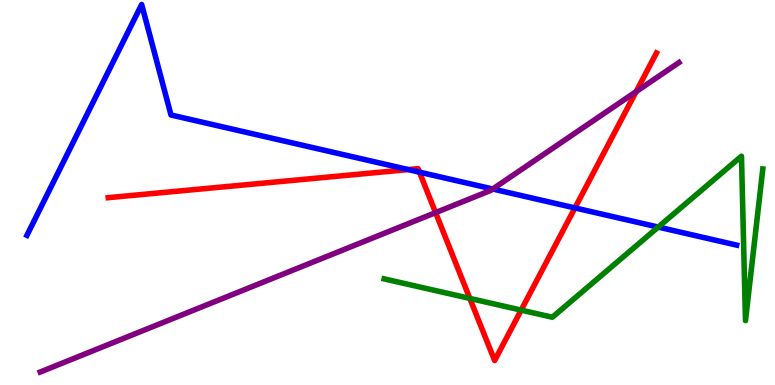[{'lines': ['blue', 'red'], 'intersections': [{'x': 5.27, 'y': 5.6}, {'x': 5.41, 'y': 5.53}, {'x': 7.42, 'y': 4.6}]}, {'lines': ['green', 'red'], 'intersections': [{'x': 6.06, 'y': 2.25}, {'x': 6.72, 'y': 1.94}]}, {'lines': ['purple', 'red'], 'intersections': [{'x': 5.62, 'y': 4.48}, {'x': 8.21, 'y': 7.62}]}, {'lines': ['blue', 'green'], 'intersections': [{'x': 8.49, 'y': 4.1}]}, {'lines': ['blue', 'purple'], 'intersections': [{'x': 6.36, 'y': 5.09}]}, {'lines': ['green', 'purple'], 'intersections': []}]